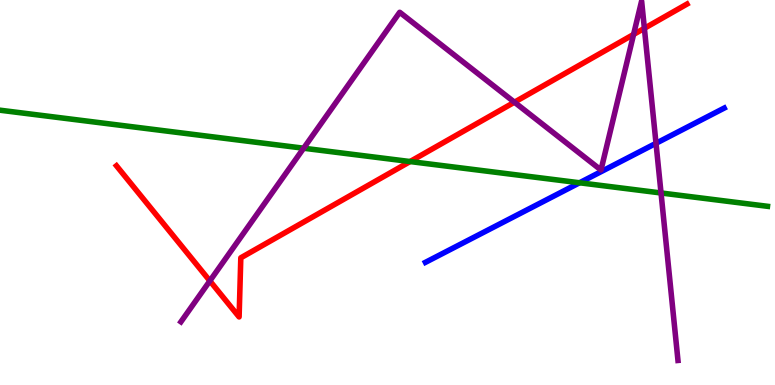[{'lines': ['blue', 'red'], 'intersections': []}, {'lines': ['green', 'red'], 'intersections': [{'x': 5.29, 'y': 5.8}]}, {'lines': ['purple', 'red'], 'intersections': [{'x': 2.71, 'y': 2.7}, {'x': 6.64, 'y': 7.35}, {'x': 8.18, 'y': 9.11}, {'x': 8.31, 'y': 9.26}]}, {'lines': ['blue', 'green'], 'intersections': [{'x': 7.48, 'y': 5.25}]}, {'lines': ['blue', 'purple'], 'intersections': [{'x': 8.46, 'y': 6.28}]}, {'lines': ['green', 'purple'], 'intersections': [{'x': 3.92, 'y': 6.15}, {'x': 8.53, 'y': 4.99}]}]